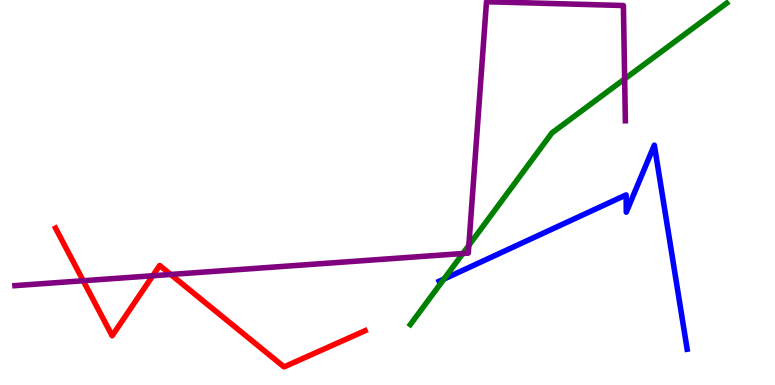[{'lines': ['blue', 'red'], 'intersections': []}, {'lines': ['green', 'red'], 'intersections': []}, {'lines': ['purple', 'red'], 'intersections': [{'x': 1.07, 'y': 2.71}, {'x': 1.97, 'y': 2.84}, {'x': 2.2, 'y': 2.87}]}, {'lines': ['blue', 'green'], 'intersections': [{'x': 5.73, 'y': 2.75}]}, {'lines': ['blue', 'purple'], 'intersections': []}, {'lines': ['green', 'purple'], 'intersections': [{'x': 5.97, 'y': 3.42}, {'x': 6.05, 'y': 3.63}, {'x': 8.06, 'y': 7.95}]}]